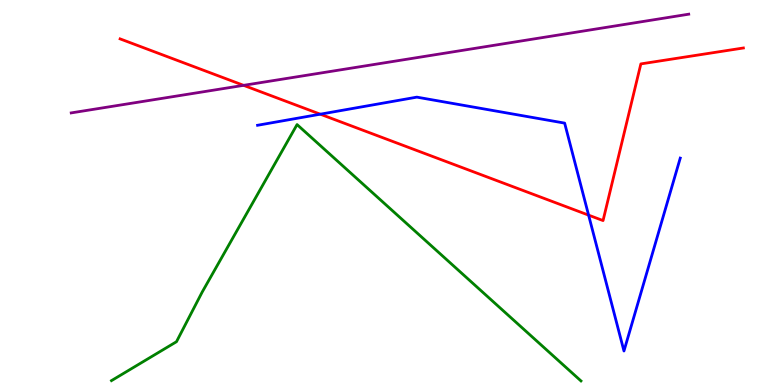[{'lines': ['blue', 'red'], 'intersections': [{'x': 4.13, 'y': 7.03}, {'x': 7.59, 'y': 4.41}]}, {'lines': ['green', 'red'], 'intersections': []}, {'lines': ['purple', 'red'], 'intersections': [{'x': 3.14, 'y': 7.78}]}, {'lines': ['blue', 'green'], 'intersections': []}, {'lines': ['blue', 'purple'], 'intersections': []}, {'lines': ['green', 'purple'], 'intersections': []}]